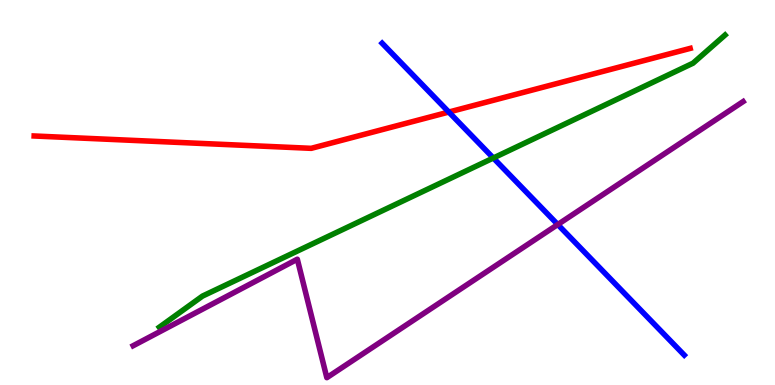[{'lines': ['blue', 'red'], 'intersections': [{'x': 5.79, 'y': 7.09}]}, {'lines': ['green', 'red'], 'intersections': []}, {'lines': ['purple', 'red'], 'intersections': []}, {'lines': ['blue', 'green'], 'intersections': [{'x': 6.37, 'y': 5.9}]}, {'lines': ['blue', 'purple'], 'intersections': [{'x': 7.2, 'y': 4.17}]}, {'lines': ['green', 'purple'], 'intersections': []}]